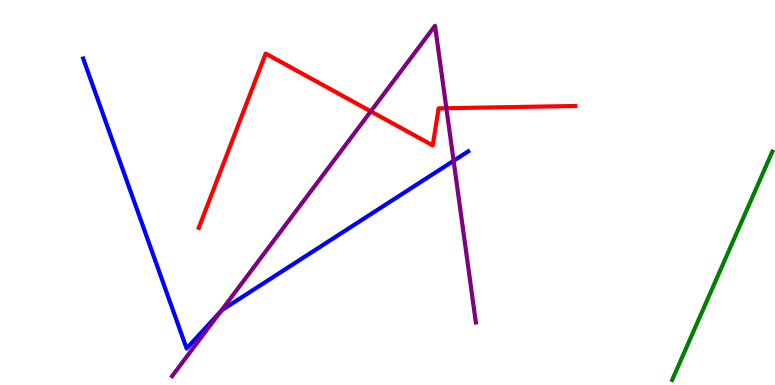[{'lines': ['blue', 'red'], 'intersections': []}, {'lines': ['green', 'red'], 'intersections': []}, {'lines': ['purple', 'red'], 'intersections': [{'x': 4.78, 'y': 7.11}, {'x': 5.76, 'y': 7.19}]}, {'lines': ['blue', 'green'], 'intersections': []}, {'lines': ['blue', 'purple'], 'intersections': [{'x': 2.85, 'y': 1.91}, {'x': 5.85, 'y': 5.82}]}, {'lines': ['green', 'purple'], 'intersections': []}]